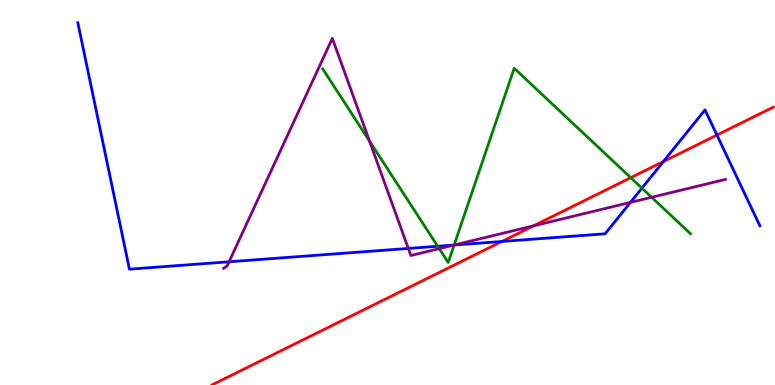[{'lines': ['blue', 'red'], 'intersections': [{'x': 6.48, 'y': 3.73}, {'x': 8.56, 'y': 5.8}, {'x': 9.25, 'y': 6.49}]}, {'lines': ['green', 'red'], 'intersections': [{'x': 8.14, 'y': 5.38}]}, {'lines': ['purple', 'red'], 'intersections': [{'x': 6.88, 'y': 4.13}]}, {'lines': ['blue', 'green'], 'intersections': [{'x': 5.65, 'y': 3.6}, {'x': 5.86, 'y': 3.64}, {'x': 8.28, 'y': 5.11}]}, {'lines': ['blue', 'purple'], 'intersections': [{'x': 2.96, 'y': 3.2}, {'x': 5.27, 'y': 3.55}, {'x': 5.86, 'y': 3.64}, {'x': 8.13, 'y': 4.74}]}, {'lines': ['green', 'purple'], 'intersections': [{'x': 4.77, 'y': 6.34}, {'x': 5.67, 'y': 3.54}, {'x': 5.86, 'y': 3.64}, {'x': 8.41, 'y': 4.88}]}]